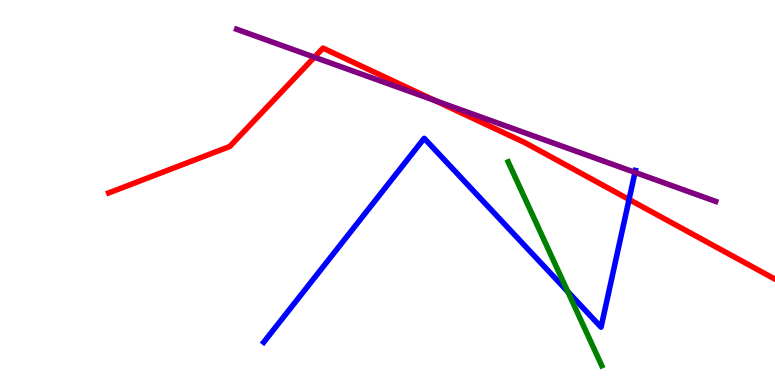[{'lines': ['blue', 'red'], 'intersections': [{'x': 8.12, 'y': 4.82}]}, {'lines': ['green', 'red'], 'intersections': []}, {'lines': ['purple', 'red'], 'intersections': [{'x': 4.06, 'y': 8.51}, {'x': 5.61, 'y': 7.39}]}, {'lines': ['blue', 'green'], 'intersections': [{'x': 7.33, 'y': 2.43}]}, {'lines': ['blue', 'purple'], 'intersections': [{'x': 8.19, 'y': 5.52}]}, {'lines': ['green', 'purple'], 'intersections': []}]